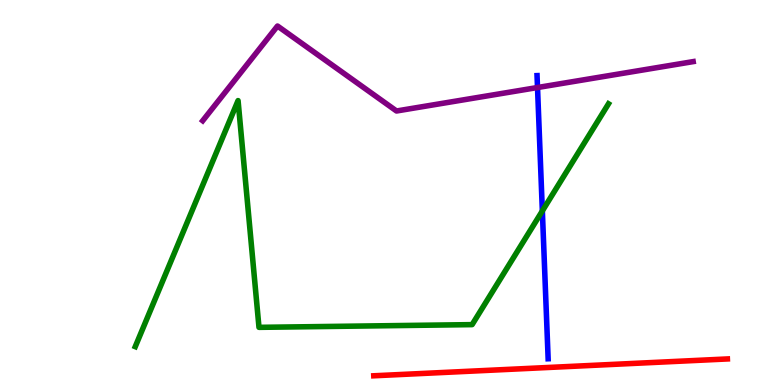[{'lines': ['blue', 'red'], 'intersections': []}, {'lines': ['green', 'red'], 'intersections': []}, {'lines': ['purple', 'red'], 'intersections': []}, {'lines': ['blue', 'green'], 'intersections': [{'x': 7.0, 'y': 4.52}]}, {'lines': ['blue', 'purple'], 'intersections': [{'x': 6.94, 'y': 7.73}]}, {'lines': ['green', 'purple'], 'intersections': []}]